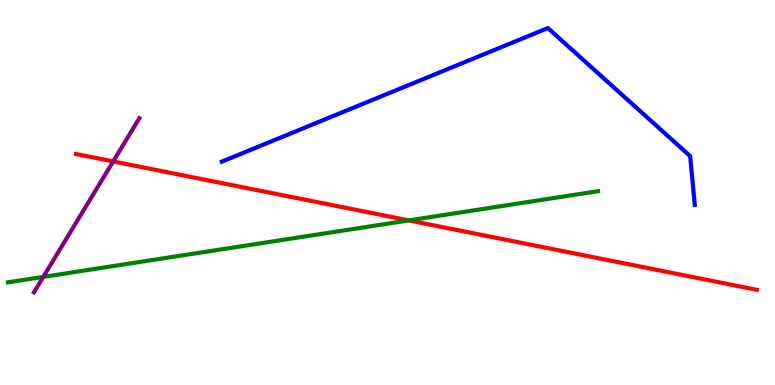[{'lines': ['blue', 'red'], 'intersections': []}, {'lines': ['green', 'red'], 'intersections': [{'x': 5.28, 'y': 4.28}]}, {'lines': ['purple', 'red'], 'intersections': [{'x': 1.46, 'y': 5.81}]}, {'lines': ['blue', 'green'], 'intersections': []}, {'lines': ['blue', 'purple'], 'intersections': []}, {'lines': ['green', 'purple'], 'intersections': [{'x': 0.559, 'y': 2.81}]}]